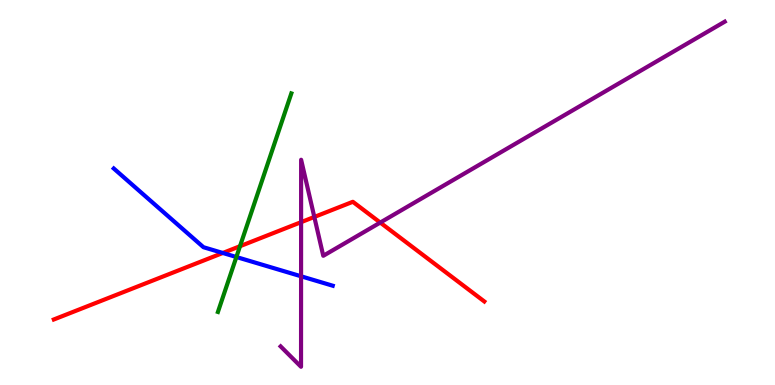[{'lines': ['blue', 'red'], 'intersections': [{'x': 2.87, 'y': 3.43}]}, {'lines': ['green', 'red'], 'intersections': [{'x': 3.1, 'y': 3.61}]}, {'lines': ['purple', 'red'], 'intersections': [{'x': 3.89, 'y': 4.23}, {'x': 4.06, 'y': 4.36}, {'x': 4.91, 'y': 4.22}]}, {'lines': ['blue', 'green'], 'intersections': [{'x': 3.05, 'y': 3.32}]}, {'lines': ['blue', 'purple'], 'intersections': [{'x': 3.88, 'y': 2.82}]}, {'lines': ['green', 'purple'], 'intersections': []}]